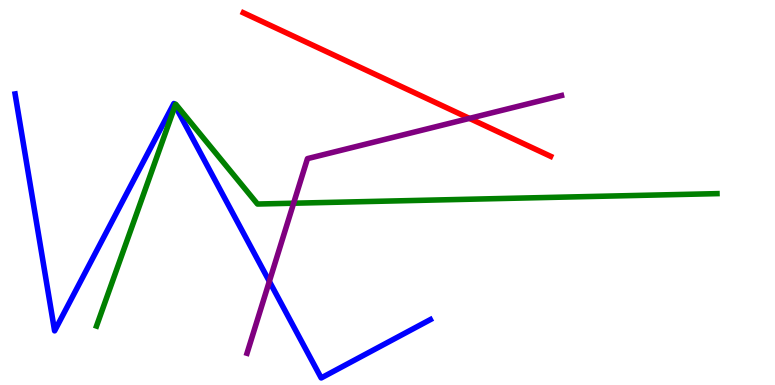[{'lines': ['blue', 'red'], 'intersections': []}, {'lines': ['green', 'red'], 'intersections': []}, {'lines': ['purple', 'red'], 'intersections': [{'x': 6.06, 'y': 6.92}]}, {'lines': ['blue', 'green'], 'intersections': [{'x': 2.26, 'y': 7.25}]}, {'lines': ['blue', 'purple'], 'intersections': [{'x': 3.48, 'y': 2.69}]}, {'lines': ['green', 'purple'], 'intersections': [{'x': 3.79, 'y': 4.72}]}]